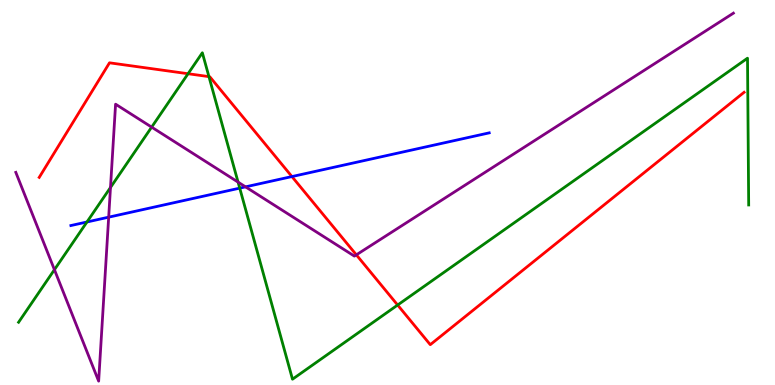[{'lines': ['blue', 'red'], 'intersections': [{'x': 3.77, 'y': 5.41}]}, {'lines': ['green', 'red'], 'intersections': [{'x': 2.43, 'y': 8.09}, {'x': 2.7, 'y': 8.01}, {'x': 5.13, 'y': 2.08}]}, {'lines': ['purple', 'red'], 'intersections': [{'x': 4.6, 'y': 3.38}]}, {'lines': ['blue', 'green'], 'intersections': [{'x': 1.12, 'y': 4.23}, {'x': 3.09, 'y': 5.11}]}, {'lines': ['blue', 'purple'], 'intersections': [{'x': 1.4, 'y': 4.36}, {'x': 3.17, 'y': 5.15}]}, {'lines': ['green', 'purple'], 'intersections': [{'x': 0.702, 'y': 3.0}, {'x': 1.43, 'y': 5.13}, {'x': 1.96, 'y': 6.7}, {'x': 3.07, 'y': 5.27}]}]